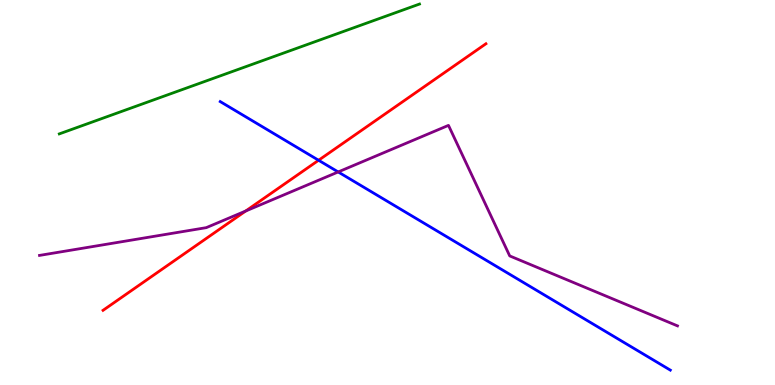[{'lines': ['blue', 'red'], 'intersections': [{'x': 4.11, 'y': 5.84}]}, {'lines': ['green', 'red'], 'intersections': []}, {'lines': ['purple', 'red'], 'intersections': [{'x': 3.17, 'y': 4.52}]}, {'lines': ['blue', 'green'], 'intersections': []}, {'lines': ['blue', 'purple'], 'intersections': [{'x': 4.36, 'y': 5.53}]}, {'lines': ['green', 'purple'], 'intersections': []}]